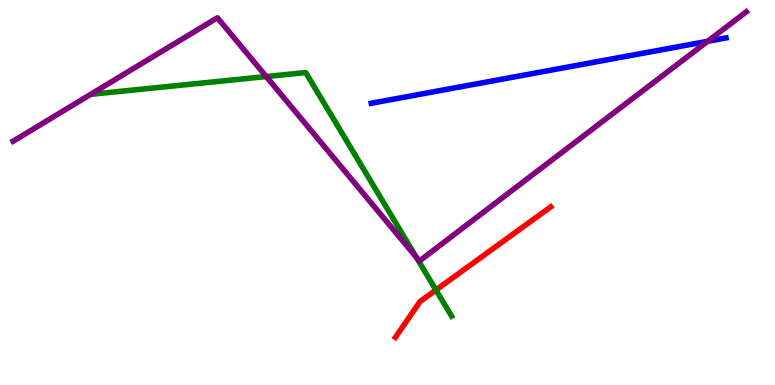[{'lines': ['blue', 'red'], 'intersections': []}, {'lines': ['green', 'red'], 'intersections': [{'x': 5.63, 'y': 2.47}]}, {'lines': ['purple', 'red'], 'intersections': []}, {'lines': ['blue', 'green'], 'intersections': []}, {'lines': ['blue', 'purple'], 'intersections': [{'x': 9.13, 'y': 8.93}]}, {'lines': ['green', 'purple'], 'intersections': [{'x': 3.44, 'y': 8.01}, {'x': 5.37, 'y': 3.32}]}]